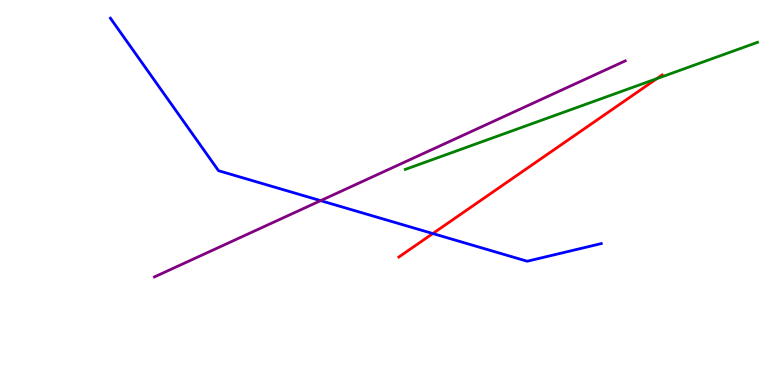[{'lines': ['blue', 'red'], 'intersections': [{'x': 5.58, 'y': 3.93}]}, {'lines': ['green', 'red'], 'intersections': [{'x': 8.47, 'y': 7.96}]}, {'lines': ['purple', 'red'], 'intersections': []}, {'lines': ['blue', 'green'], 'intersections': []}, {'lines': ['blue', 'purple'], 'intersections': [{'x': 4.14, 'y': 4.79}]}, {'lines': ['green', 'purple'], 'intersections': []}]